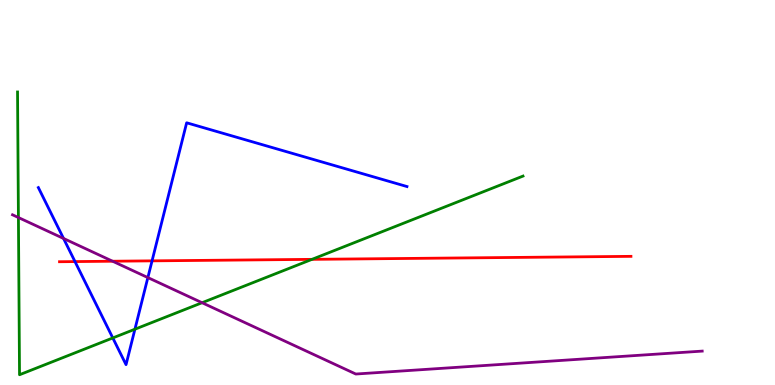[{'lines': ['blue', 'red'], 'intersections': [{'x': 0.968, 'y': 3.21}, {'x': 1.96, 'y': 3.22}]}, {'lines': ['green', 'red'], 'intersections': [{'x': 4.03, 'y': 3.26}]}, {'lines': ['purple', 'red'], 'intersections': [{'x': 1.45, 'y': 3.21}]}, {'lines': ['blue', 'green'], 'intersections': [{'x': 1.46, 'y': 1.22}, {'x': 1.74, 'y': 1.45}]}, {'lines': ['blue', 'purple'], 'intersections': [{'x': 0.82, 'y': 3.81}, {'x': 1.91, 'y': 2.79}]}, {'lines': ['green', 'purple'], 'intersections': [{'x': 0.238, 'y': 4.35}, {'x': 2.61, 'y': 2.14}]}]